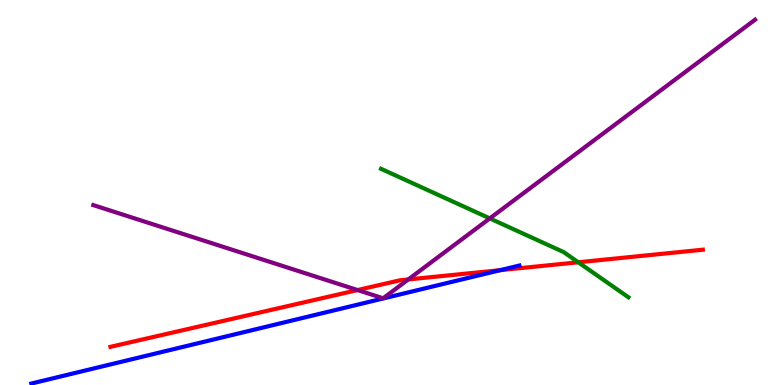[{'lines': ['blue', 'red'], 'intersections': [{'x': 6.46, 'y': 2.98}]}, {'lines': ['green', 'red'], 'intersections': [{'x': 7.46, 'y': 3.19}]}, {'lines': ['purple', 'red'], 'intersections': [{'x': 4.61, 'y': 2.47}, {'x': 5.27, 'y': 2.74}]}, {'lines': ['blue', 'green'], 'intersections': []}, {'lines': ['blue', 'purple'], 'intersections': []}, {'lines': ['green', 'purple'], 'intersections': [{'x': 6.32, 'y': 4.33}]}]